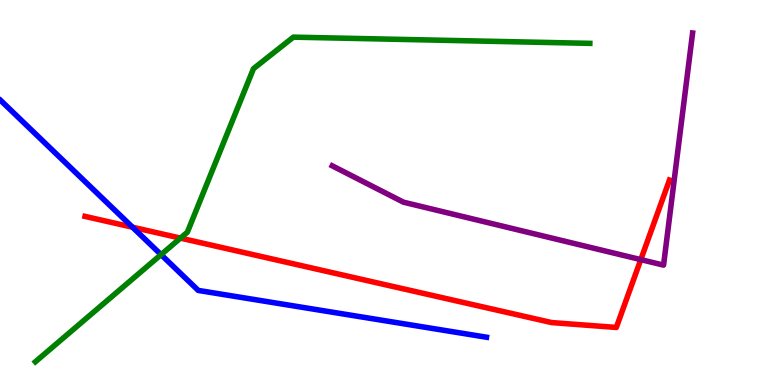[{'lines': ['blue', 'red'], 'intersections': [{'x': 1.71, 'y': 4.1}]}, {'lines': ['green', 'red'], 'intersections': [{'x': 2.33, 'y': 3.82}]}, {'lines': ['purple', 'red'], 'intersections': [{'x': 8.27, 'y': 3.26}]}, {'lines': ['blue', 'green'], 'intersections': [{'x': 2.08, 'y': 3.39}]}, {'lines': ['blue', 'purple'], 'intersections': []}, {'lines': ['green', 'purple'], 'intersections': []}]